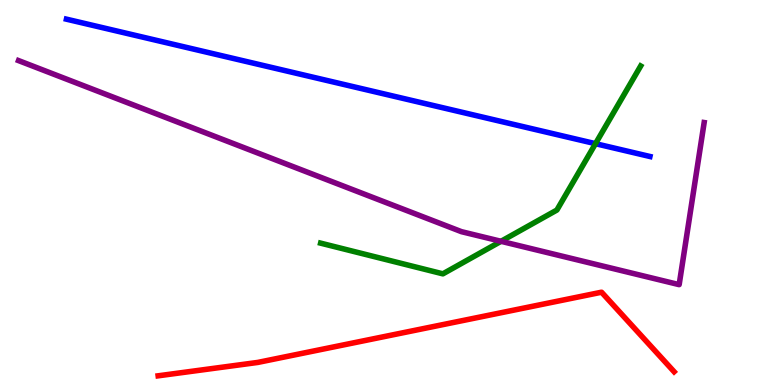[{'lines': ['blue', 'red'], 'intersections': []}, {'lines': ['green', 'red'], 'intersections': []}, {'lines': ['purple', 'red'], 'intersections': []}, {'lines': ['blue', 'green'], 'intersections': [{'x': 7.68, 'y': 6.27}]}, {'lines': ['blue', 'purple'], 'intersections': []}, {'lines': ['green', 'purple'], 'intersections': [{'x': 6.46, 'y': 3.73}]}]